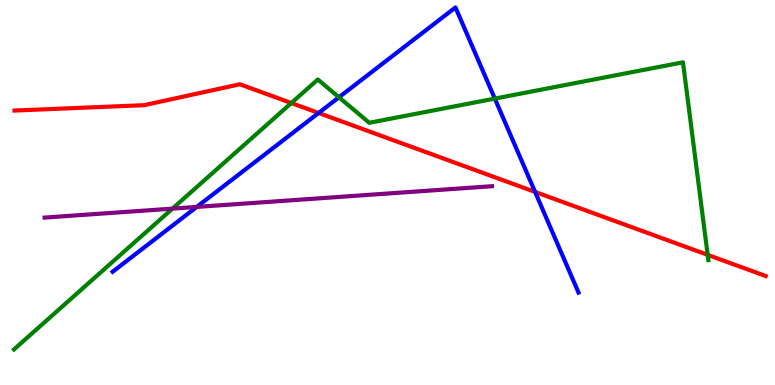[{'lines': ['blue', 'red'], 'intersections': [{'x': 4.11, 'y': 7.07}, {'x': 6.9, 'y': 5.02}]}, {'lines': ['green', 'red'], 'intersections': [{'x': 3.76, 'y': 7.32}, {'x': 9.13, 'y': 3.38}]}, {'lines': ['purple', 'red'], 'intersections': []}, {'lines': ['blue', 'green'], 'intersections': [{'x': 4.37, 'y': 7.47}, {'x': 6.38, 'y': 7.44}]}, {'lines': ['blue', 'purple'], 'intersections': [{'x': 2.54, 'y': 4.63}]}, {'lines': ['green', 'purple'], 'intersections': [{'x': 2.23, 'y': 4.58}]}]